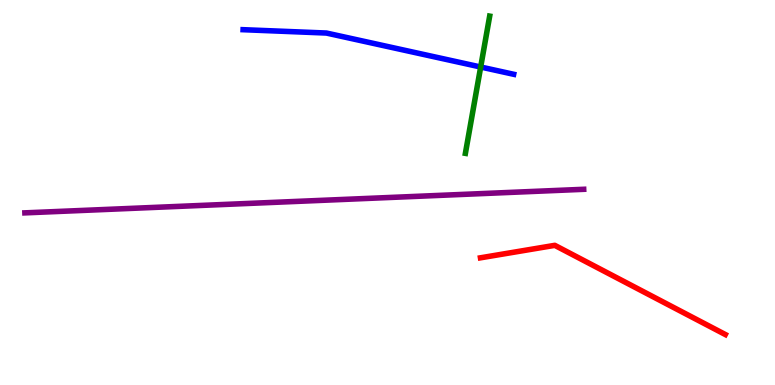[{'lines': ['blue', 'red'], 'intersections': []}, {'lines': ['green', 'red'], 'intersections': []}, {'lines': ['purple', 'red'], 'intersections': []}, {'lines': ['blue', 'green'], 'intersections': [{'x': 6.2, 'y': 8.26}]}, {'lines': ['blue', 'purple'], 'intersections': []}, {'lines': ['green', 'purple'], 'intersections': []}]